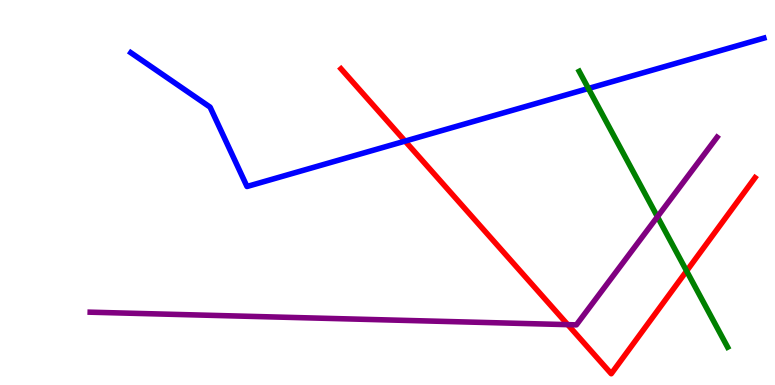[{'lines': ['blue', 'red'], 'intersections': [{'x': 5.23, 'y': 6.33}]}, {'lines': ['green', 'red'], 'intersections': [{'x': 8.86, 'y': 2.96}]}, {'lines': ['purple', 'red'], 'intersections': [{'x': 7.33, 'y': 1.57}]}, {'lines': ['blue', 'green'], 'intersections': [{'x': 7.59, 'y': 7.7}]}, {'lines': ['blue', 'purple'], 'intersections': []}, {'lines': ['green', 'purple'], 'intersections': [{'x': 8.48, 'y': 4.37}]}]